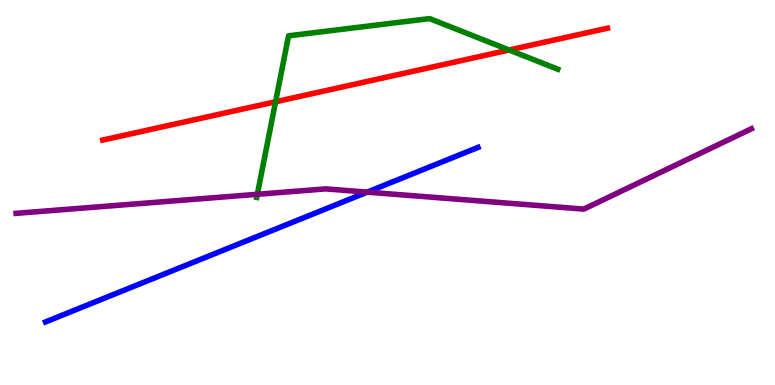[{'lines': ['blue', 'red'], 'intersections': []}, {'lines': ['green', 'red'], 'intersections': [{'x': 3.56, 'y': 7.36}, {'x': 6.57, 'y': 8.7}]}, {'lines': ['purple', 'red'], 'intersections': []}, {'lines': ['blue', 'green'], 'intersections': []}, {'lines': ['blue', 'purple'], 'intersections': [{'x': 4.74, 'y': 5.01}]}, {'lines': ['green', 'purple'], 'intersections': [{'x': 3.32, 'y': 4.95}]}]